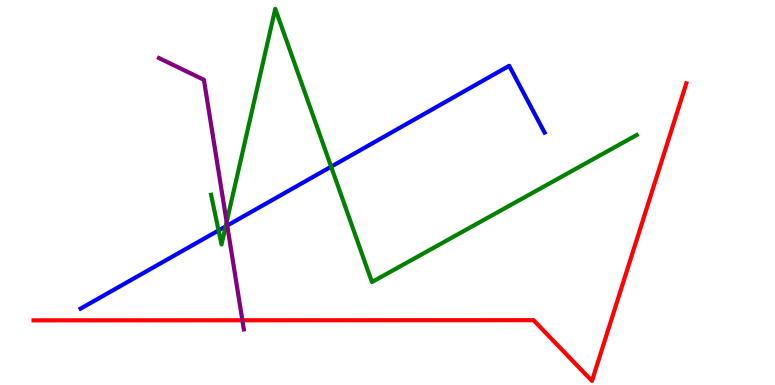[{'lines': ['blue', 'red'], 'intersections': []}, {'lines': ['green', 'red'], 'intersections': []}, {'lines': ['purple', 'red'], 'intersections': [{'x': 3.13, 'y': 1.68}]}, {'lines': ['blue', 'green'], 'intersections': [{'x': 2.82, 'y': 4.01}, {'x': 2.91, 'y': 4.12}, {'x': 4.27, 'y': 5.67}]}, {'lines': ['blue', 'purple'], 'intersections': [{'x': 2.93, 'y': 4.14}]}, {'lines': ['green', 'purple'], 'intersections': [{'x': 2.92, 'y': 4.23}]}]